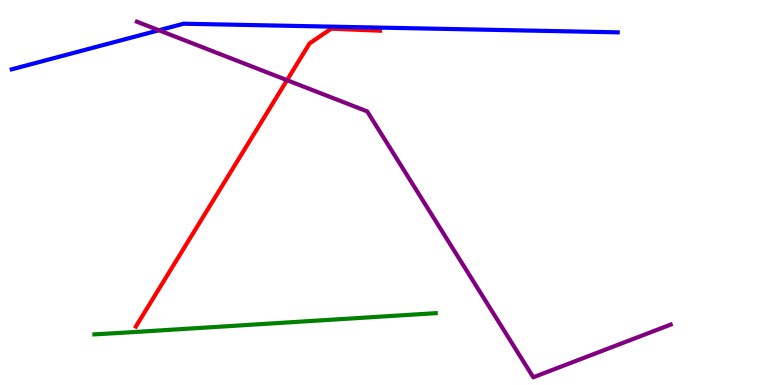[{'lines': ['blue', 'red'], 'intersections': []}, {'lines': ['green', 'red'], 'intersections': []}, {'lines': ['purple', 'red'], 'intersections': [{'x': 3.7, 'y': 7.92}]}, {'lines': ['blue', 'green'], 'intersections': []}, {'lines': ['blue', 'purple'], 'intersections': [{'x': 2.05, 'y': 9.21}]}, {'lines': ['green', 'purple'], 'intersections': []}]